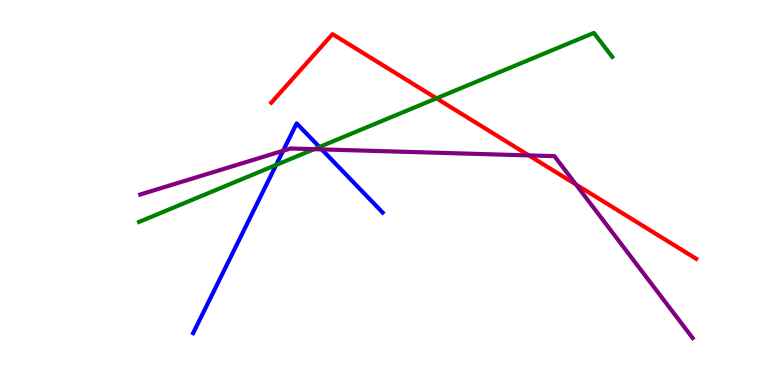[{'lines': ['blue', 'red'], 'intersections': []}, {'lines': ['green', 'red'], 'intersections': [{'x': 5.63, 'y': 7.45}]}, {'lines': ['purple', 'red'], 'intersections': [{'x': 6.82, 'y': 5.96}, {'x': 7.43, 'y': 5.21}]}, {'lines': ['blue', 'green'], 'intersections': [{'x': 3.56, 'y': 5.72}, {'x': 4.12, 'y': 6.18}]}, {'lines': ['blue', 'purple'], 'intersections': [{'x': 3.65, 'y': 6.08}, {'x': 4.15, 'y': 6.12}]}, {'lines': ['green', 'purple'], 'intersections': [{'x': 4.05, 'y': 6.13}]}]